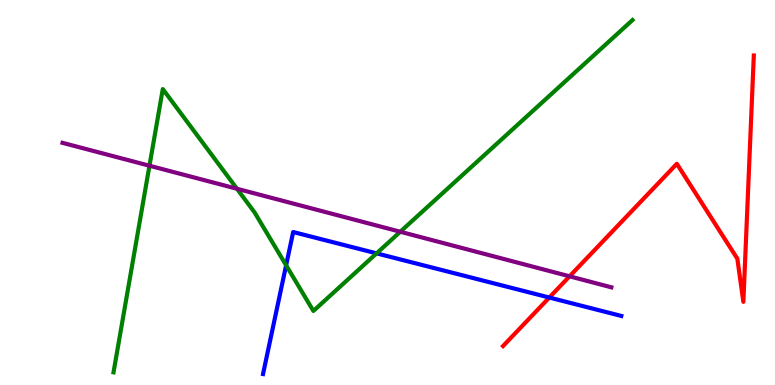[{'lines': ['blue', 'red'], 'intersections': [{'x': 7.09, 'y': 2.27}]}, {'lines': ['green', 'red'], 'intersections': []}, {'lines': ['purple', 'red'], 'intersections': [{'x': 7.35, 'y': 2.82}]}, {'lines': ['blue', 'green'], 'intersections': [{'x': 3.69, 'y': 3.11}, {'x': 4.86, 'y': 3.42}]}, {'lines': ['blue', 'purple'], 'intersections': []}, {'lines': ['green', 'purple'], 'intersections': [{'x': 1.93, 'y': 5.7}, {'x': 3.06, 'y': 5.1}, {'x': 5.17, 'y': 3.98}]}]